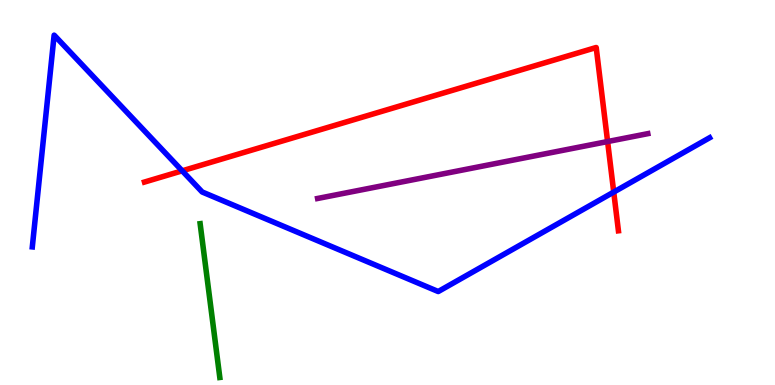[{'lines': ['blue', 'red'], 'intersections': [{'x': 2.35, 'y': 5.56}, {'x': 7.92, 'y': 5.01}]}, {'lines': ['green', 'red'], 'intersections': []}, {'lines': ['purple', 'red'], 'intersections': [{'x': 7.84, 'y': 6.32}]}, {'lines': ['blue', 'green'], 'intersections': []}, {'lines': ['blue', 'purple'], 'intersections': []}, {'lines': ['green', 'purple'], 'intersections': []}]